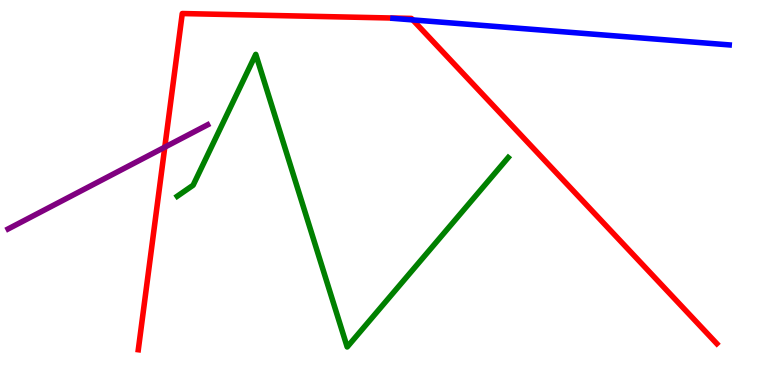[{'lines': ['blue', 'red'], 'intersections': [{'x': 5.33, 'y': 9.48}]}, {'lines': ['green', 'red'], 'intersections': []}, {'lines': ['purple', 'red'], 'intersections': [{'x': 2.13, 'y': 6.18}]}, {'lines': ['blue', 'green'], 'intersections': []}, {'lines': ['blue', 'purple'], 'intersections': []}, {'lines': ['green', 'purple'], 'intersections': []}]